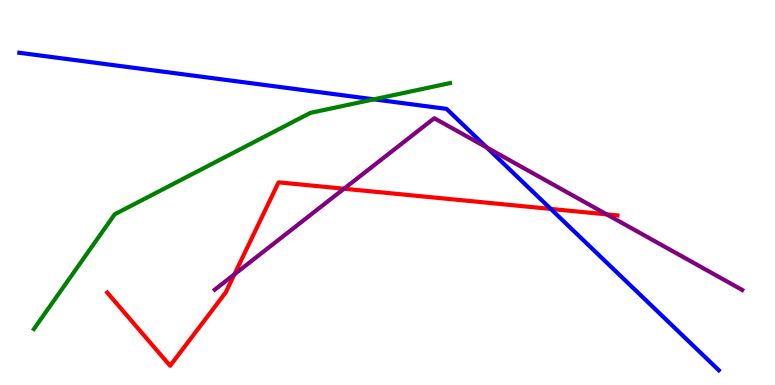[{'lines': ['blue', 'red'], 'intersections': [{'x': 7.11, 'y': 4.57}]}, {'lines': ['green', 'red'], 'intersections': []}, {'lines': ['purple', 'red'], 'intersections': [{'x': 3.03, 'y': 2.88}, {'x': 4.44, 'y': 5.1}, {'x': 7.83, 'y': 4.43}]}, {'lines': ['blue', 'green'], 'intersections': [{'x': 4.82, 'y': 7.42}]}, {'lines': ['blue', 'purple'], 'intersections': [{'x': 6.28, 'y': 6.17}]}, {'lines': ['green', 'purple'], 'intersections': []}]